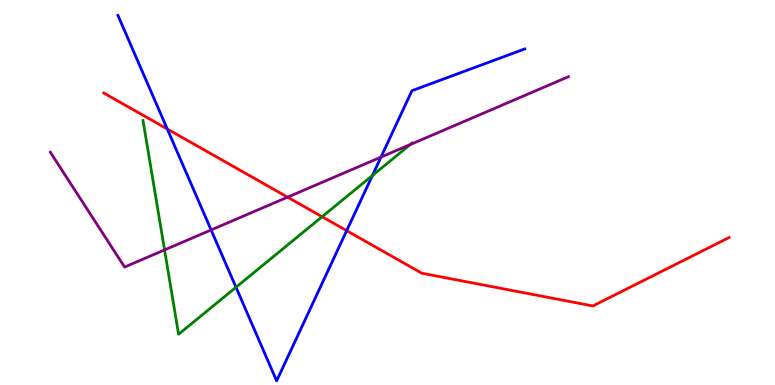[{'lines': ['blue', 'red'], 'intersections': [{'x': 2.16, 'y': 6.65}, {'x': 4.47, 'y': 4.01}]}, {'lines': ['green', 'red'], 'intersections': [{'x': 4.16, 'y': 4.37}]}, {'lines': ['purple', 'red'], 'intersections': [{'x': 3.71, 'y': 4.88}]}, {'lines': ['blue', 'green'], 'intersections': [{'x': 3.05, 'y': 2.54}, {'x': 4.81, 'y': 5.44}]}, {'lines': ['blue', 'purple'], 'intersections': [{'x': 2.72, 'y': 4.03}, {'x': 4.92, 'y': 5.92}]}, {'lines': ['green', 'purple'], 'intersections': [{'x': 2.12, 'y': 3.51}, {'x': 5.29, 'y': 6.24}]}]